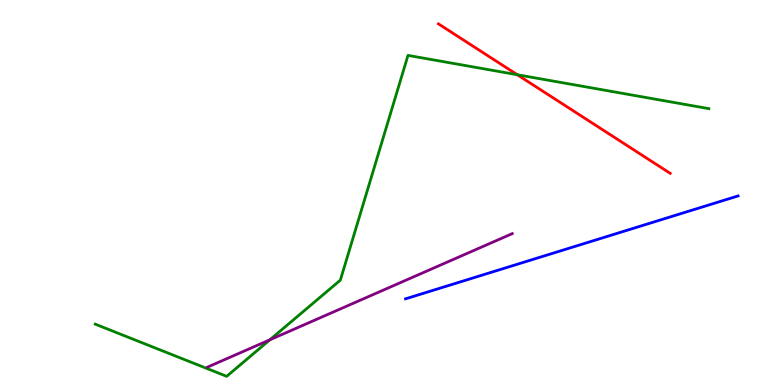[{'lines': ['blue', 'red'], 'intersections': []}, {'lines': ['green', 'red'], 'intersections': [{'x': 6.68, 'y': 8.06}]}, {'lines': ['purple', 'red'], 'intersections': []}, {'lines': ['blue', 'green'], 'intersections': []}, {'lines': ['blue', 'purple'], 'intersections': []}, {'lines': ['green', 'purple'], 'intersections': [{'x': 3.48, 'y': 1.17}]}]